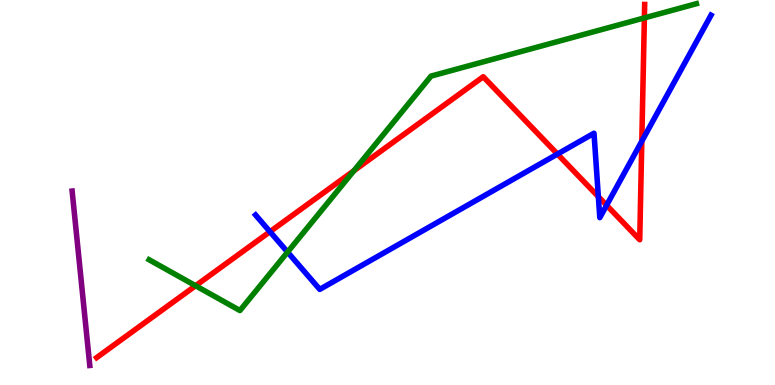[{'lines': ['blue', 'red'], 'intersections': [{'x': 3.48, 'y': 3.98}, {'x': 7.19, 'y': 6.0}, {'x': 7.72, 'y': 4.89}, {'x': 7.83, 'y': 4.67}, {'x': 8.28, 'y': 6.33}]}, {'lines': ['green', 'red'], 'intersections': [{'x': 2.52, 'y': 2.58}, {'x': 4.57, 'y': 5.57}, {'x': 8.31, 'y': 9.54}]}, {'lines': ['purple', 'red'], 'intersections': []}, {'lines': ['blue', 'green'], 'intersections': [{'x': 3.71, 'y': 3.45}]}, {'lines': ['blue', 'purple'], 'intersections': []}, {'lines': ['green', 'purple'], 'intersections': []}]